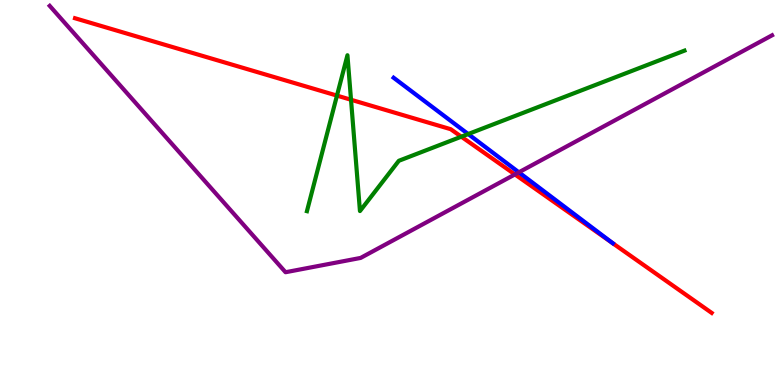[{'lines': ['blue', 'red'], 'intersections': []}, {'lines': ['green', 'red'], 'intersections': [{'x': 4.35, 'y': 7.52}, {'x': 4.53, 'y': 7.41}, {'x': 5.95, 'y': 6.45}]}, {'lines': ['purple', 'red'], 'intersections': [{'x': 6.64, 'y': 5.47}]}, {'lines': ['blue', 'green'], 'intersections': [{'x': 6.04, 'y': 6.52}]}, {'lines': ['blue', 'purple'], 'intersections': [{'x': 6.69, 'y': 5.52}]}, {'lines': ['green', 'purple'], 'intersections': []}]